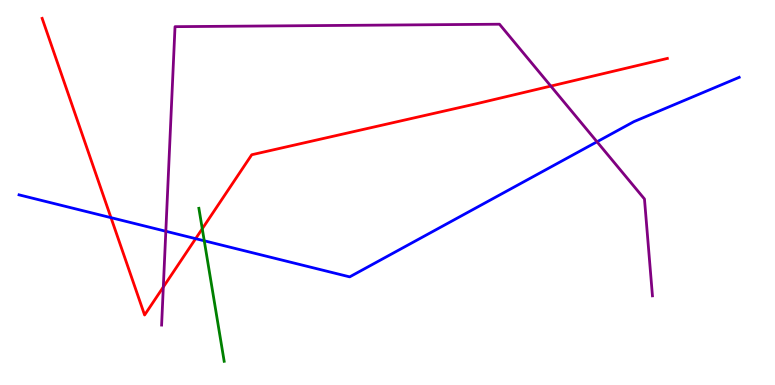[{'lines': ['blue', 'red'], 'intersections': [{'x': 1.43, 'y': 4.35}, {'x': 2.52, 'y': 3.8}]}, {'lines': ['green', 'red'], 'intersections': [{'x': 2.61, 'y': 4.06}]}, {'lines': ['purple', 'red'], 'intersections': [{'x': 2.11, 'y': 2.55}, {'x': 7.11, 'y': 7.76}]}, {'lines': ['blue', 'green'], 'intersections': [{'x': 2.64, 'y': 3.75}]}, {'lines': ['blue', 'purple'], 'intersections': [{'x': 2.14, 'y': 3.99}, {'x': 7.7, 'y': 6.32}]}, {'lines': ['green', 'purple'], 'intersections': []}]